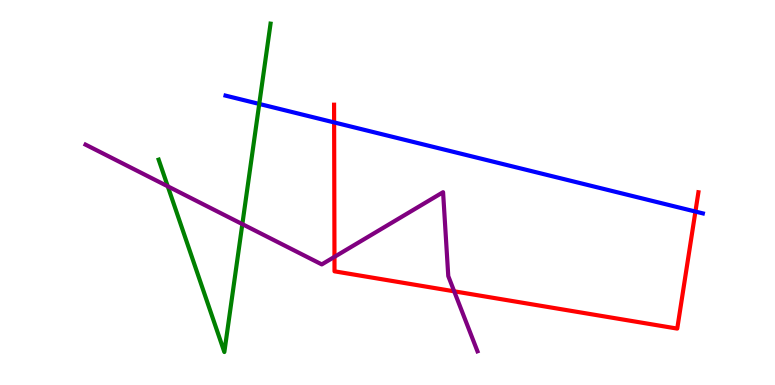[{'lines': ['blue', 'red'], 'intersections': [{'x': 4.31, 'y': 6.82}, {'x': 8.97, 'y': 4.51}]}, {'lines': ['green', 'red'], 'intersections': []}, {'lines': ['purple', 'red'], 'intersections': [{'x': 4.32, 'y': 3.33}, {'x': 5.86, 'y': 2.43}]}, {'lines': ['blue', 'green'], 'intersections': [{'x': 3.35, 'y': 7.3}]}, {'lines': ['blue', 'purple'], 'intersections': []}, {'lines': ['green', 'purple'], 'intersections': [{'x': 2.16, 'y': 5.16}, {'x': 3.13, 'y': 4.18}]}]